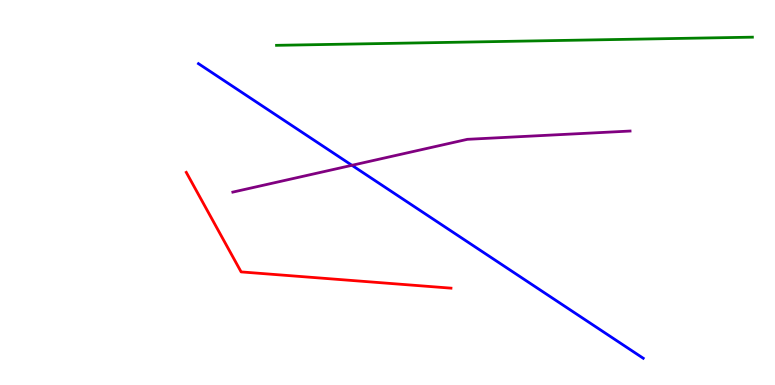[{'lines': ['blue', 'red'], 'intersections': []}, {'lines': ['green', 'red'], 'intersections': []}, {'lines': ['purple', 'red'], 'intersections': []}, {'lines': ['blue', 'green'], 'intersections': []}, {'lines': ['blue', 'purple'], 'intersections': [{'x': 4.54, 'y': 5.71}]}, {'lines': ['green', 'purple'], 'intersections': []}]